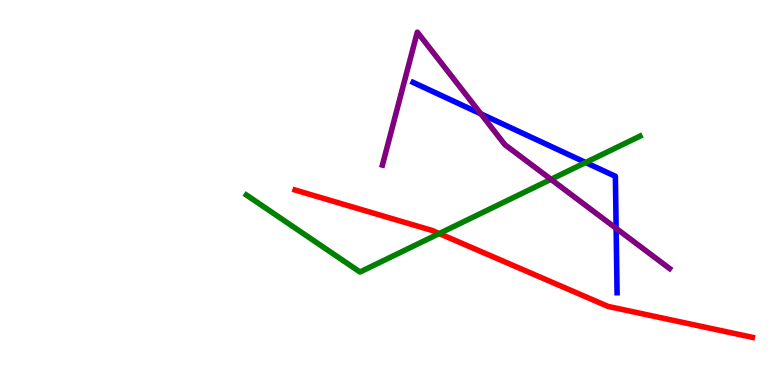[{'lines': ['blue', 'red'], 'intersections': []}, {'lines': ['green', 'red'], 'intersections': [{'x': 5.67, 'y': 3.93}]}, {'lines': ['purple', 'red'], 'intersections': []}, {'lines': ['blue', 'green'], 'intersections': [{'x': 7.56, 'y': 5.78}]}, {'lines': ['blue', 'purple'], 'intersections': [{'x': 6.21, 'y': 7.04}, {'x': 7.95, 'y': 4.07}]}, {'lines': ['green', 'purple'], 'intersections': [{'x': 7.11, 'y': 5.34}]}]